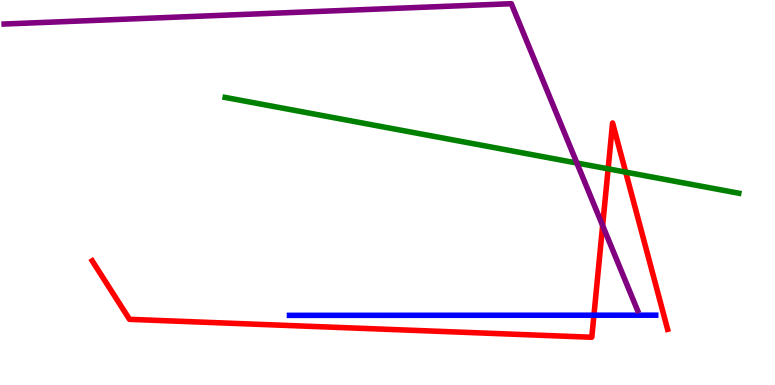[{'lines': ['blue', 'red'], 'intersections': [{'x': 7.66, 'y': 1.81}]}, {'lines': ['green', 'red'], 'intersections': [{'x': 7.85, 'y': 5.61}, {'x': 8.07, 'y': 5.53}]}, {'lines': ['purple', 'red'], 'intersections': [{'x': 7.78, 'y': 4.14}]}, {'lines': ['blue', 'green'], 'intersections': []}, {'lines': ['blue', 'purple'], 'intersections': []}, {'lines': ['green', 'purple'], 'intersections': [{'x': 7.44, 'y': 5.77}]}]